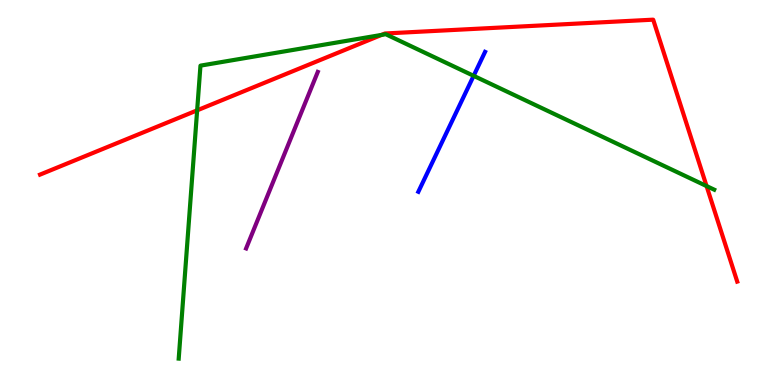[{'lines': ['blue', 'red'], 'intersections': []}, {'lines': ['green', 'red'], 'intersections': [{'x': 2.54, 'y': 7.13}, {'x': 4.92, 'y': 9.09}, {'x': 9.12, 'y': 5.17}]}, {'lines': ['purple', 'red'], 'intersections': []}, {'lines': ['blue', 'green'], 'intersections': [{'x': 6.11, 'y': 8.03}]}, {'lines': ['blue', 'purple'], 'intersections': []}, {'lines': ['green', 'purple'], 'intersections': []}]